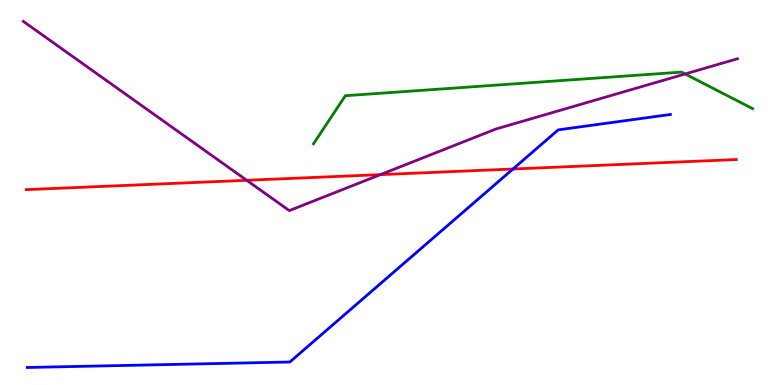[{'lines': ['blue', 'red'], 'intersections': [{'x': 6.62, 'y': 5.61}]}, {'lines': ['green', 'red'], 'intersections': []}, {'lines': ['purple', 'red'], 'intersections': [{'x': 3.18, 'y': 5.32}, {'x': 4.91, 'y': 5.46}]}, {'lines': ['blue', 'green'], 'intersections': []}, {'lines': ['blue', 'purple'], 'intersections': []}, {'lines': ['green', 'purple'], 'intersections': [{'x': 8.84, 'y': 8.08}]}]